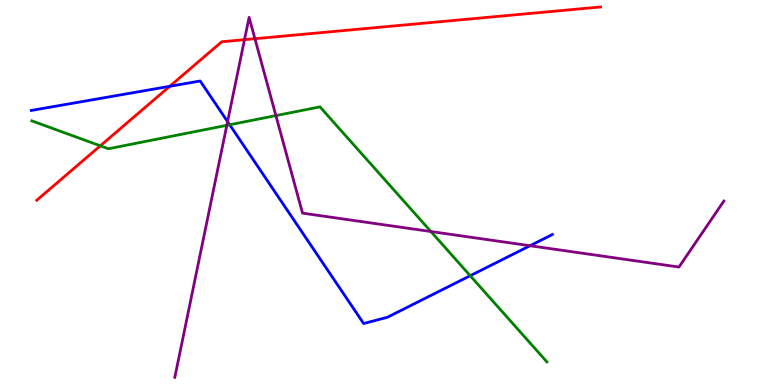[{'lines': ['blue', 'red'], 'intersections': [{'x': 2.19, 'y': 7.76}]}, {'lines': ['green', 'red'], 'intersections': [{'x': 1.29, 'y': 6.21}]}, {'lines': ['purple', 'red'], 'intersections': [{'x': 3.15, 'y': 8.97}, {'x': 3.29, 'y': 8.99}]}, {'lines': ['blue', 'green'], 'intersections': [{'x': 2.96, 'y': 6.76}, {'x': 6.07, 'y': 2.84}]}, {'lines': ['blue', 'purple'], 'intersections': [{'x': 2.94, 'y': 6.84}, {'x': 6.84, 'y': 3.62}]}, {'lines': ['green', 'purple'], 'intersections': [{'x': 2.93, 'y': 6.74}, {'x': 3.56, 'y': 7.0}, {'x': 5.56, 'y': 3.99}]}]